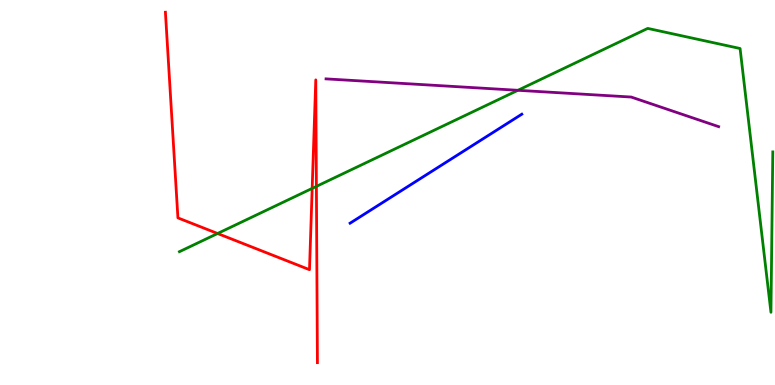[{'lines': ['blue', 'red'], 'intersections': []}, {'lines': ['green', 'red'], 'intersections': [{'x': 2.81, 'y': 3.94}, {'x': 4.03, 'y': 5.11}, {'x': 4.08, 'y': 5.16}]}, {'lines': ['purple', 'red'], 'intersections': []}, {'lines': ['blue', 'green'], 'intersections': []}, {'lines': ['blue', 'purple'], 'intersections': []}, {'lines': ['green', 'purple'], 'intersections': [{'x': 6.68, 'y': 7.65}]}]